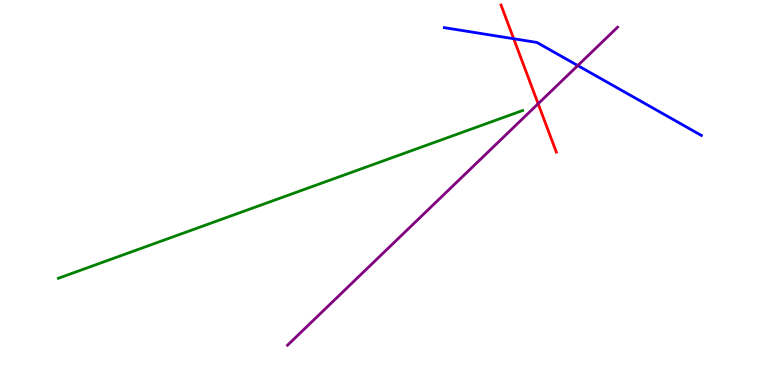[{'lines': ['blue', 'red'], 'intersections': [{'x': 6.63, 'y': 8.99}]}, {'lines': ['green', 'red'], 'intersections': []}, {'lines': ['purple', 'red'], 'intersections': [{'x': 6.94, 'y': 7.31}]}, {'lines': ['blue', 'green'], 'intersections': []}, {'lines': ['blue', 'purple'], 'intersections': [{'x': 7.46, 'y': 8.3}]}, {'lines': ['green', 'purple'], 'intersections': []}]